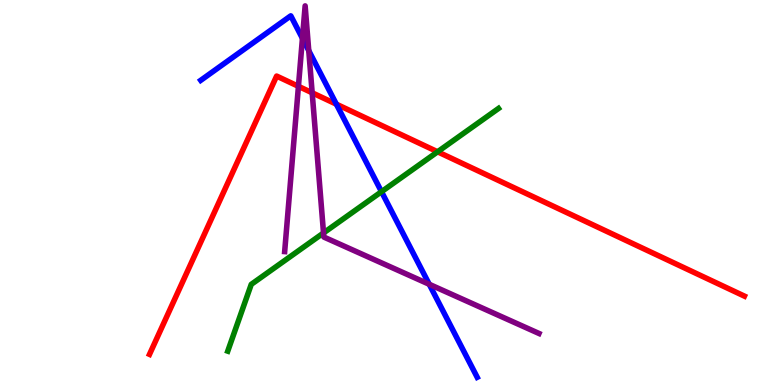[{'lines': ['blue', 'red'], 'intersections': [{'x': 4.34, 'y': 7.29}]}, {'lines': ['green', 'red'], 'intersections': [{'x': 5.65, 'y': 6.06}]}, {'lines': ['purple', 'red'], 'intersections': [{'x': 3.85, 'y': 7.76}, {'x': 4.03, 'y': 7.59}]}, {'lines': ['blue', 'green'], 'intersections': [{'x': 4.92, 'y': 5.02}]}, {'lines': ['blue', 'purple'], 'intersections': [{'x': 3.9, 'y': 9.0}, {'x': 3.98, 'y': 8.68}, {'x': 5.54, 'y': 2.62}]}, {'lines': ['green', 'purple'], 'intersections': [{'x': 4.17, 'y': 3.95}]}]